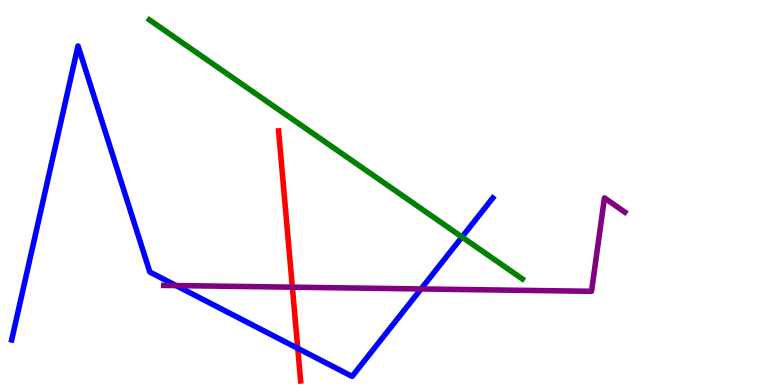[{'lines': ['blue', 'red'], 'intersections': [{'x': 3.84, 'y': 0.953}]}, {'lines': ['green', 'red'], 'intersections': []}, {'lines': ['purple', 'red'], 'intersections': [{'x': 3.77, 'y': 2.54}]}, {'lines': ['blue', 'green'], 'intersections': [{'x': 5.96, 'y': 3.84}]}, {'lines': ['blue', 'purple'], 'intersections': [{'x': 2.27, 'y': 2.58}, {'x': 5.43, 'y': 2.49}]}, {'lines': ['green', 'purple'], 'intersections': []}]